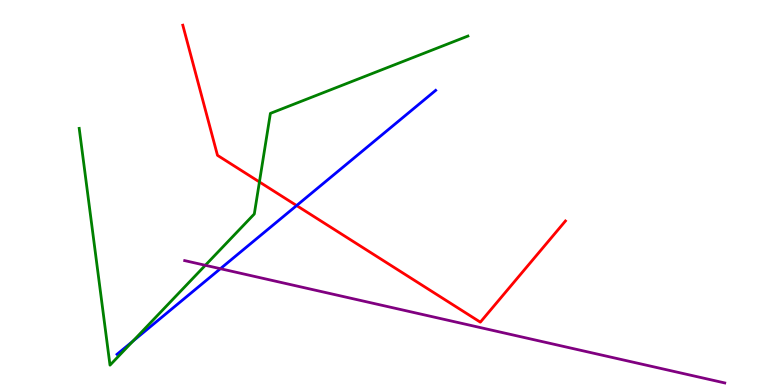[{'lines': ['blue', 'red'], 'intersections': [{'x': 3.83, 'y': 4.66}]}, {'lines': ['green', 'red'], 'intersections': [{'x': 3.35, 'y': 5.27}]}, {'lines': ['purple', 'red'], 'intersections': []}, {'lines': ['blue', 'green'], 'intersections': [{'x': 1.72, 'y': 1.14}]}, {'lines': ['blue', 'purple'], 'intersections': [{'x': 2.84, 'y': 3.02}]}, {'lines': ['green', 'purple'], 'intersections': [{'x': 2.65, 'y': 3.11}]}]